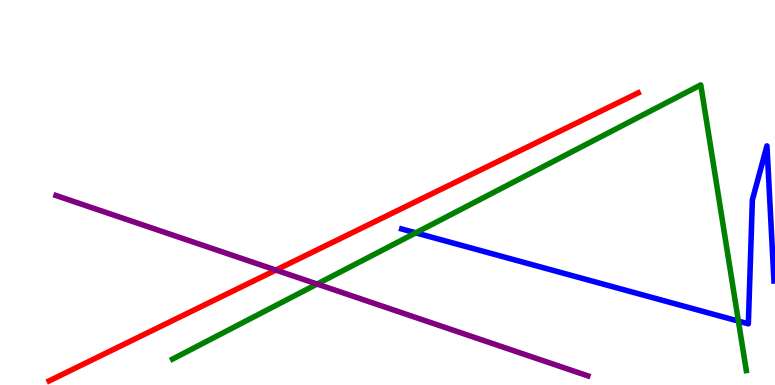[{'lines': ['blue', 'red'], 'intersections': []}, {'lines': ['green', 'red'], 'intersections': []}, {'lines': ['purple', 'red'], 'intersections': [{'x': 3.56, 'y': 2.99}]}, {'lines': ['blue', 'green'], 'intersections': [{'x': 5.36, 'y': 3.95}, {'x': 9.53, 'y': 1.66}]}, {'lines': ['blue', 'purple'], 'intersections': []}, {'lines': ['green', 'purple'], 'intersections': [{'x': 4.09, 'y': 2.62}]}]